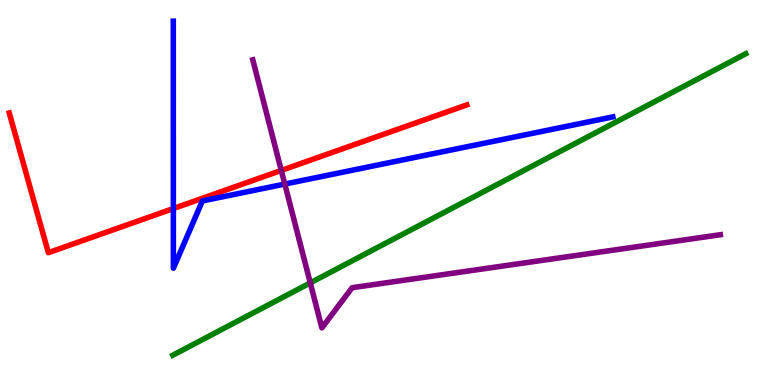[{'lines': ['blue', 'red'], 'intersections': [{'x': 2.24, 'y': 4.58}]}, {'lines': ['green', 'red'], 'intersections': []}, {'lines': ['purple', 'red'], 'intersections': [{'x': 3.63, 'y': 5.57}]}, {'lines': ['blue', 'green'], 'intersections': []}, {'lines': ['blue', 'purple'], 'intersections': [{'x': 3.67, 'y': 5.22}]}, {'lines': ['green', 'purple'], 'intersections': [{'x': 4.0, 'y': 2.65}]}]